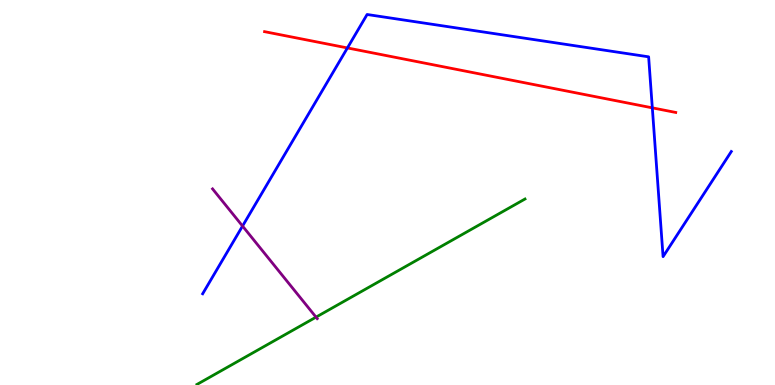[{'lines': ['blue', 'red'], 'intersections': [{'x': 4.48, 'y': 8.75}, {'x': 8.42, 'y': 7.2}]}, {'lines': ['green', 'red'], 'intersections': []}, {'lines': ['purple', 'red'], 'intersections': []}, {'lines': ['blue', 'green'], 'intersections': []}, {'lines': ['blue', 'purple'], 'intersections': [{'x': 3.13, 'y': 4.13}]}, {'lines': ['green', 'purple'], 'intersections': [{'x': 4.08, 'y': 1.76}]}]